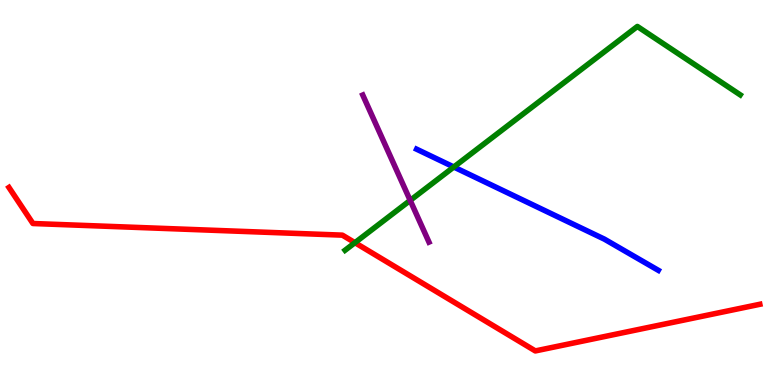[{'lines': ['blue', 'red'], 'intersections': []}, {'lines': ['green', 'red'], 'intersections': [{'x': 4.58, 'y': 3.7}]}, {'lines': ['purple', 'red'], 'intersections': []}, {'lines': ['blue', 'green'], 'intersections': [{'x': 5.86, 'y': 5.66}]}, {'lines': ['blue', 'purple'], 'intersections': []}, {'lines': ['green', 'purple'], 'intersections': [{'x': 5.29, 'y': 4.79}]}]